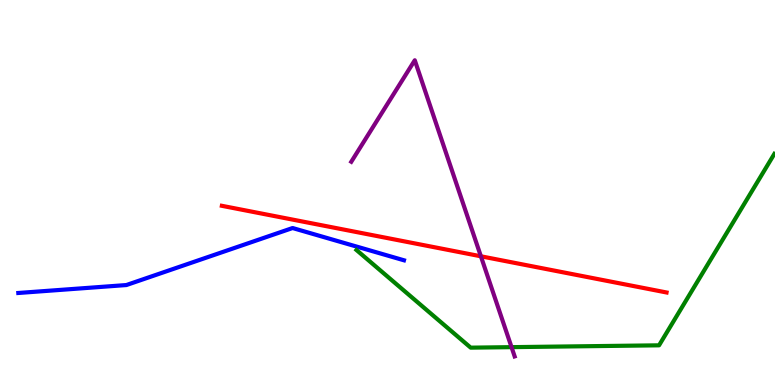[{'lines': ['blue', 'red'], 'intersections': []}, {'lines': ['green', 'red'], 'intersections': []}, {'lines': ['purple', 'red'], 'intersections': [{'x': 6.21, 'y': 3.34}]}, {'lines': ['blue', 'green'], 'intersections': []}, {'lines': ['blue', 'purple'], 'intersections': []}, {'lines': ['green', 'purple'], 'intersections': [{'x': 6.6, 'y': 0.983}]}]